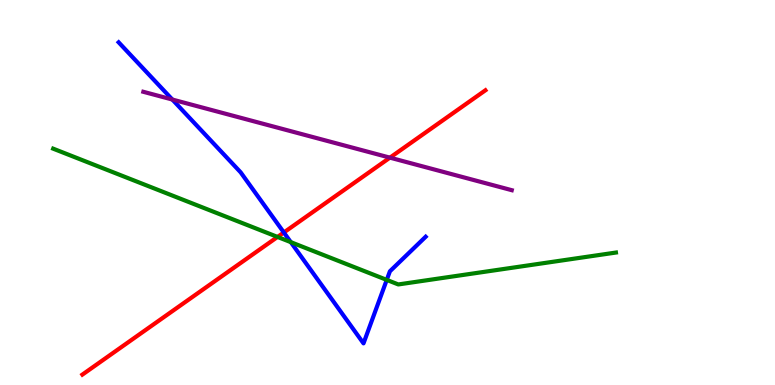[{'lines': ['blue', 'red'], 'intersections': [{'x': 3.66, 'y': 3.96}]}, {'lines': ['green', 'red'], 'intersections': [{'x': 3.58, 'y': 3.85}]}, {'lines': ['purple', 'red'], 'intersections': [{'x': 5.03, 'y': 5.91}]}, {'lines': ['blue', 'green'], 'intersections': [{'x': 3.75, 'y': 3.71}, {'x': 4.99, 'y': 2.73}]}, {'lines': ['blue', 'purple'], 'intersections': [{'x': 2.22, 'y': 7.41}]}, {'lines': ['green', 'purple'], 'intersections': []}]